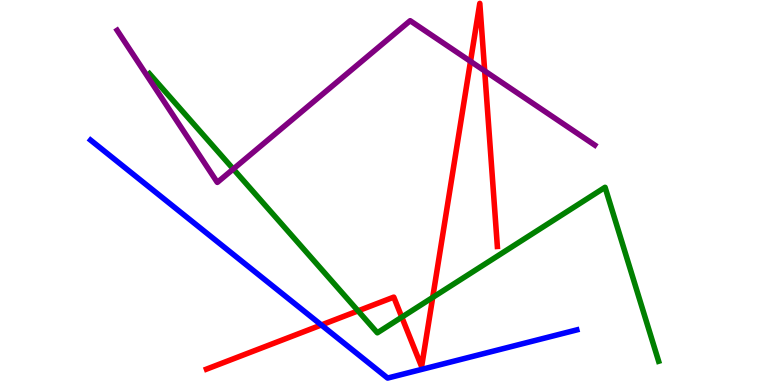[{'lines': ['blue', 'red'], 'intersections': [{'x': 4.15, 'y': 1.56}]}, {'lines': ['green', 'red'], 'intersections': [{'x': 4.62, 'y': 1.93}, {'x': 5.18, 'y': 1.76}, {'x': 5.58, 'y': 2.27}]}, {'lines': ['purple', 'red'], 'intersections': [{'x': 6.07, 'y': 8.41}, {'x': 6.25, 'y': 8.16}]}, {'lines': ['blue', 'green'], 'intersections': []}, {'lines': ['blue', 'purple'], 'intersections': []}, {'lines': ['green', 'purple'], 'intersections': [{'x': 3.01, 'y': 5.61}]}]